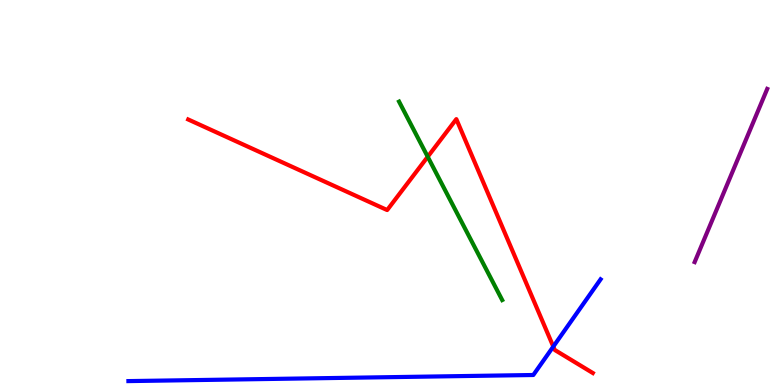[{'lines': ['blue', 'red'], 'intersections': [{'x': 7.14, 'y': 0.998}]}, {'lines': ['green', 'red'], 'intersections': [{'x': 5.52, 'y': 5.93}]}, {'lines': ['purple', 'red'], 'intersections': []}, {'lines': ['blue', 'green'], 'intersections': []}, {'lines': ['blue', 'purple'], 'intersections': []}, {'lines': ['green', 'purple'], 'intersections': []}]